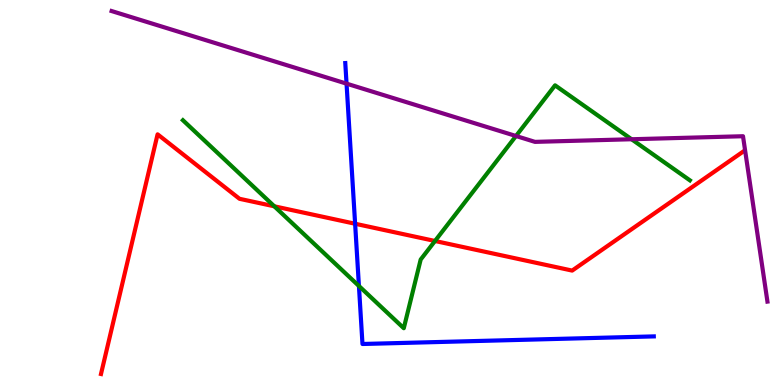[{'lines': ['blue', 'red'], 'intersections': [{'x': 4.58, 'y': 4.19}]}, {'lines': ['green', 'red'], 'intersections': [{'x': 3.54, 'y': 4.64}, {'x': 5.61, 'y': 3.74}]}, {'lines': ['purple', 'red'], 'intersections': []}, {'lines': ['blue', 'green'], 'intersections': [{'x': 4.63, 'y': 2.57}]}, {'lines': ['blue', 'purple'], 'intersections': [{'x': 4.47, 'y': 7.83}]}, {'lines': ['green', 'purple'], 'intersections': [{'x': 6.66, 'y': 6.47}, {'x': 8.15, 'y': 6.38}]}]